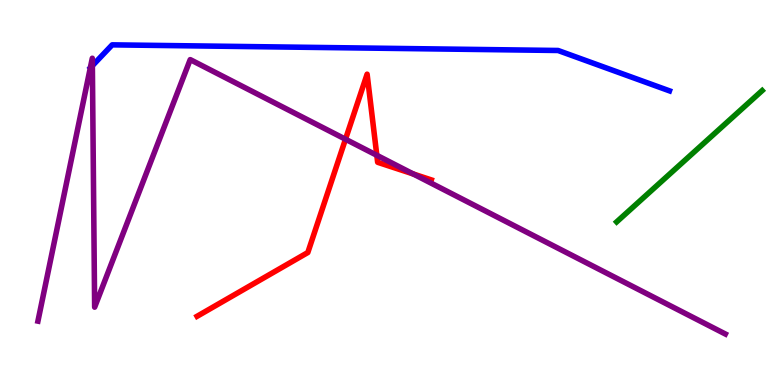[{'lines': ['blue', 'red'], 'intersections': []}, {'lines': ['green', 'red'], 'intersections': []}, {'lines': ['purple', 'red'], 'intersections': [{'x': 4.46, 'y': 6.38}, {'x': 4.86, 'y': 5.97}, {'x': 5.33, 'y': 5.48}]}, {'lines': ['blue', 'green'], 'intersections': []}, {'lines': ['blue', 'purple'], 'intersections': [{'x': 1.19, 'y': 8.29}]}, {'lines': ['green', 'purple'], 'intersections': []}]